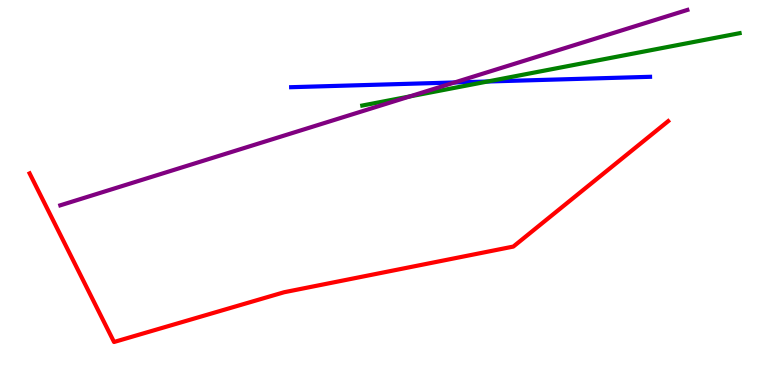[{'lines': ['blue', 'red'], 'intersections': []}, {'lines': ['green', 'red'], 'intersections': []}, {'lines': ['purple', 'red'], 'intersections': []}, {'lines': ['blue', 'green'], 'intersections': [{'x': 6.29, 'y': 7.88}]}, {'lines': ['blue', 'purple'], 'intersections': [{'x': 5.87, 'y': 7.86}]}, {'lines': ['green', 'purple'], 'intersections': [{'x': 5.29, 'y': 7.5}]}]